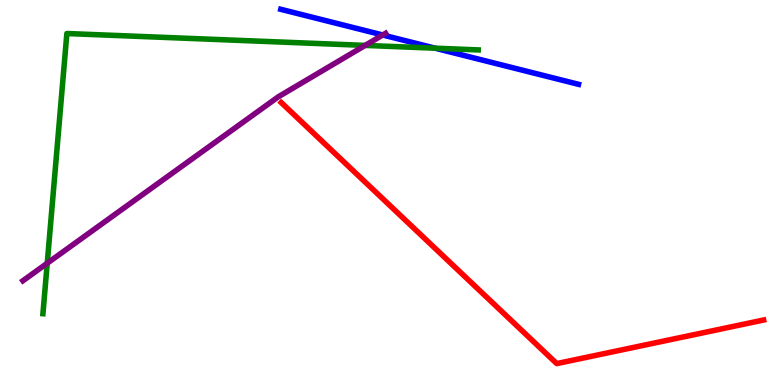[{'lines': ['blue', 'red'], 'intersections': []}, {'lines': ['green', 'red'], 'intersections': []}, {'lines': ['purple', 'red'], 'intersections': []}, {'lines': ['blue', 'green'], 'intersections': [{'x': 5.61, 'y': 8.75}]}, {'lines': ['blue', 'purple'], 'intersections': [{'x': 4.94, 'y': 9.09}]}, {'lines': ['green', 'purple'], 'intersections': [{'x': 0.61, 'y': 3.16}, {'x': 4.71, 'y': 8.82}]}]